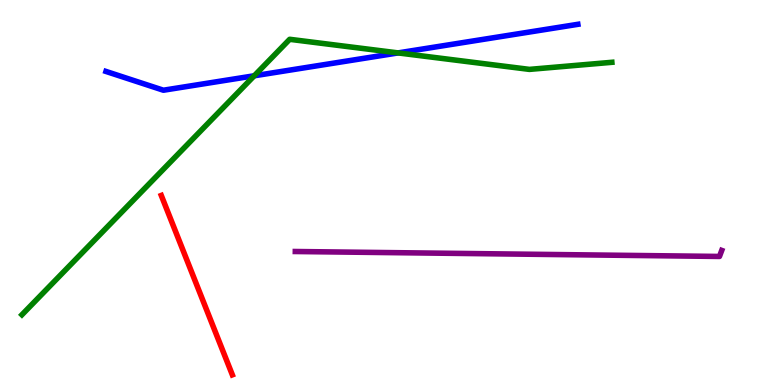[{'lines': ['blue', 'red'], 'intersections': []}, {'lines': ['green', 'red'], 'intersections': []}, {'lines': ['purple', 'red'], 'intersections': []}, {'lines': ['blue', 'green'], 'intersections': [{'x': 3.28, 'y': 8.03}, {'x': 5.14, 'y': 8.63}]}, {'lines': ['blue', 'purple'], 'intersections': []}, {'lines': ['green', 'purple'], 'intersections': []}]